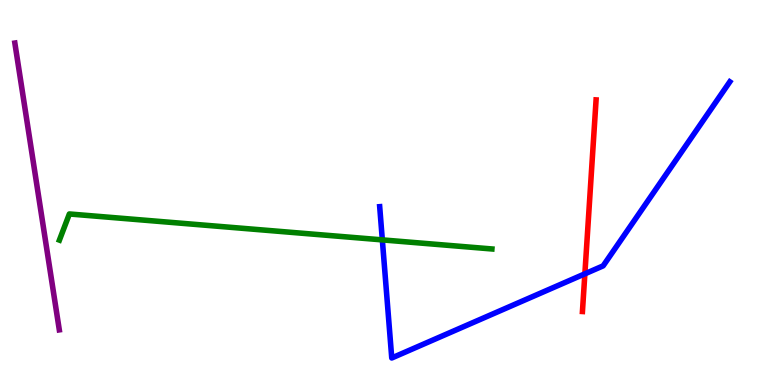[{'lines': ['blue', 'red'], 'intersections': [{'x': 7.55, 'y': 2.89}]}, {'lines': ['green', 'red'], 'intersections': []}, {'lines': ['purple', 'red'], 'intersections': []}, {'lines': ['blue', 'green'], 'intersections': [{'x': 4.93, 'y': 3.77}]}, {'lines': ['blue', 'purple'], 'intersections': []}, {'lines': ['green', 'purple'], 'intersections': []}]